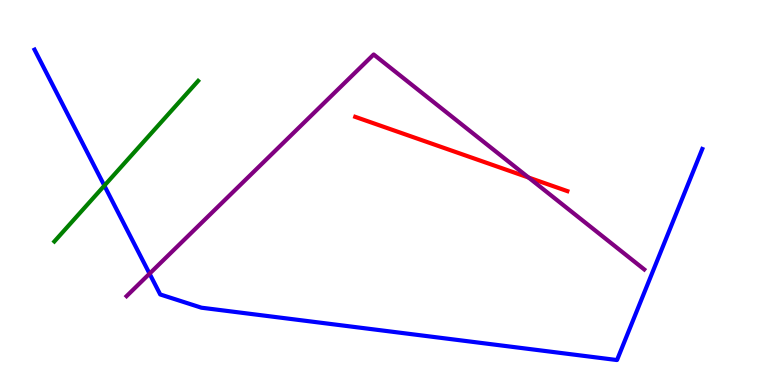[{'lines': ['blue', 'red'], 'intersections': []}, {'lines': ['green', 'red'], 'intersections': []}, {'lines': ['purple', 'red'], 'intersections': [{'x': 6.82, 'y': 5.39}]}, {'lines': ['blue', 'green'], 'intersections': [{'x': 1.35, 'y': 5.18}]}, {'lines': ['blue', 'purple'], 'intersections': [{'x': 1.93, 'y': 2.89}]}, {'lines': ['green', 'purple'], 'intersections': []}]